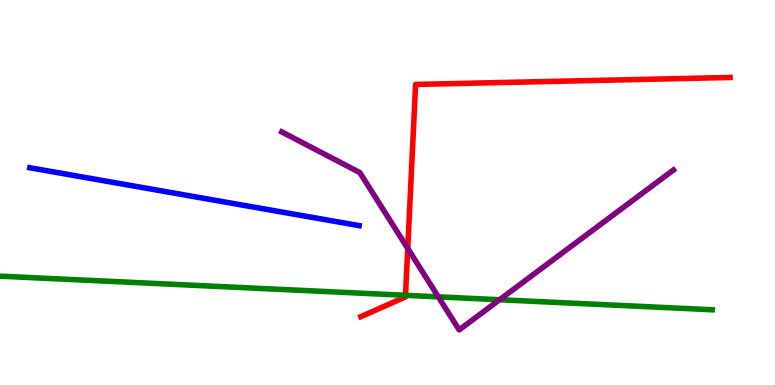[{'lines': ['blue', 'red'], 'intersections': []}, {'lines': ['green', 'red'], 'intersections': [{'x': 5.23, 'y': 2.33}]}, {'lines': ['purple', 'red'], 'intersections': [{'x': 5.26, 'y': 3.55}]}, {'lines': ['blue', 'green'], 'intersections': []}, {'lines': ['blue', 'purple'], 'intersections': []}, {'lines': ['green', 'purple'], 'intersections': [{'x': 5.66, 'y': 2.29}, {'x': 6.45, 'y': 2.21}]}]